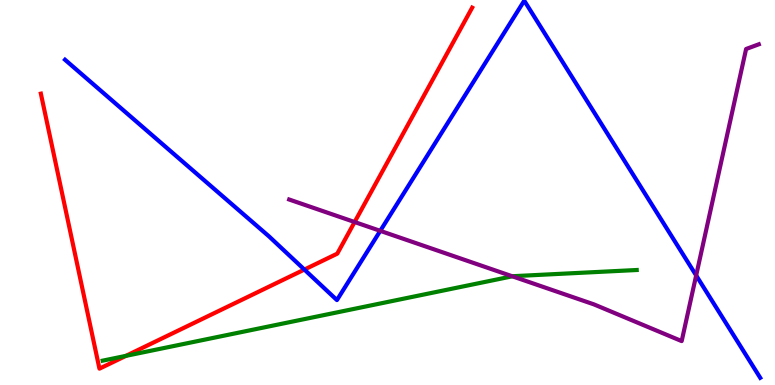[{'lines': ['blue', 'red'], 'intersections': [{'x': 3.93, 'y': 3.0}]}, {'lines': ['green', 'red'], 'intersections': [{'x': 1.62, 'y': 0.757}]}, {'lines': ['purple', 'red'], 'intersections': [{'x': 4.58, 'y': 4.23}]}, {'lines': ['blue', 'green'], 'intersections': []}, {'lines': ['blue', 'purple'], 'intersections': [{'x': 4.91, 'y': 4.0}, {'x': 8.98, 'y': 2.85}]}, {'lines': ['green', 'purple'], 'intersections': [{'x': 6.61, 'y': 2.82}]}]